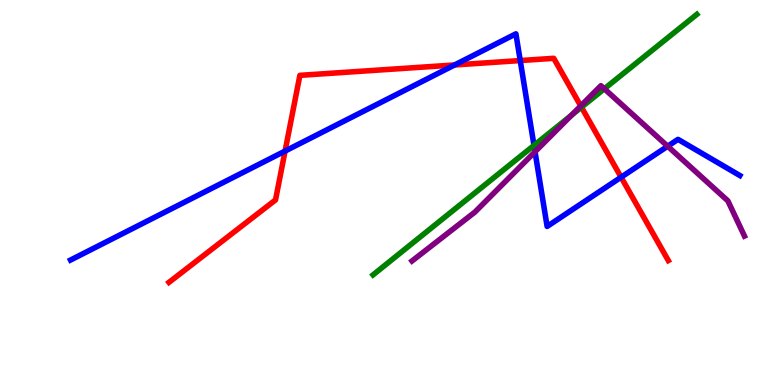[{'lines': ['blue', 'red'], 'intersections': [{'x': 3.68, 'y': 6.08}, {'x': 5.87, 'y': 8.31}, {'x': 6.71, 'y': 8.43}, {'x': 8.01, 'y': 5.4}]}, {'lines': ['green', 'red'], 'intersections': [{'x': 7.5, 'y': 7.22}]}, {'lines': ['purple', 'red'], 'intersections': [{'x': 7.49, 'y': 7.25}]}, {'lines': ['blue', 'green'], 'intersections': [{'x': 6.89, 'y': 6.22}]}, {'lines': ['blue', 'purple'], 'intersections': [{'x': 6.9, 'y': 6.06}, {'x': 8.62, 'y': 6.2}]}, {'lines': ['green', 'purple'], 'intersections': [{'x': 7.37, 'y': 7.0}, {'x': 7.8, 'y': 7.69}]}]